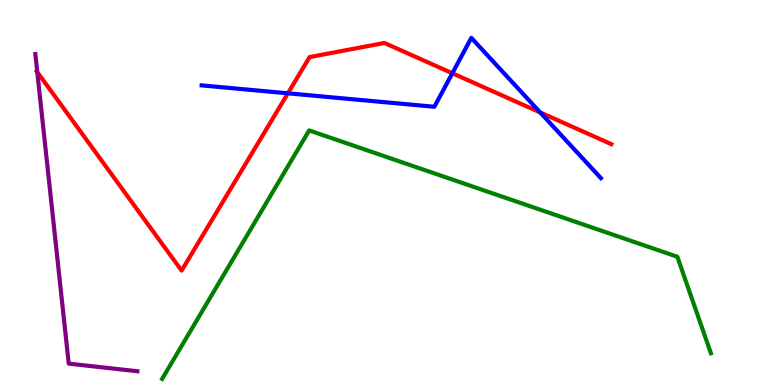[{'lines': ['blue', 'red'], 'intersections': [{'x': 3.71, 'y': 7.58}, {'x': 5.84, 'y': 8.1}, {'x': 6.97, 'y': 7.08}]}, {'lines': ['green', 'red'], 'intersections': []}, {'lines': ['purple', 'red'], 'intersections': [{'x': 0.481, 'y': 8.13}]}, {'lines': ['blue', 'green'], 'intersections': []}, {'lines': ['blue', 'purple'], 'intersections': []}, {'lines': ['green', 'purple'], 'intersections': []}]